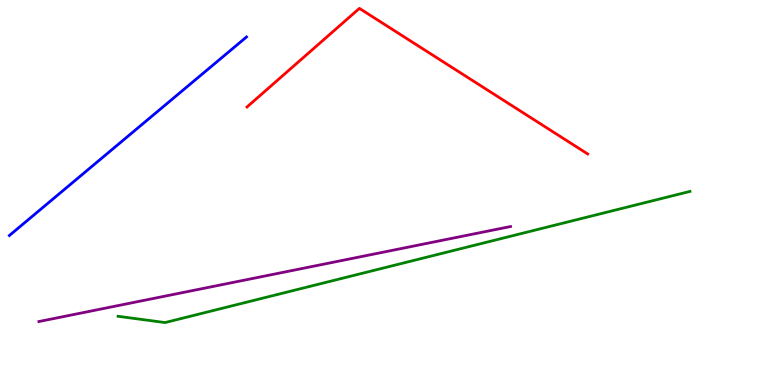[{'lines': ['blue', 'red'], 'intersections': []}, {'lines': ['green', 'red'], 'intersections': []}, {'lines': ['purple', 'red'], 'intersections': []}, {'lines': ['blue', 'green'], 'intersections': []}, {'lines': ['blue', 'purple'], 'intersections': []}, {'lines': ['green', 'purple'], 'intersections': []}]